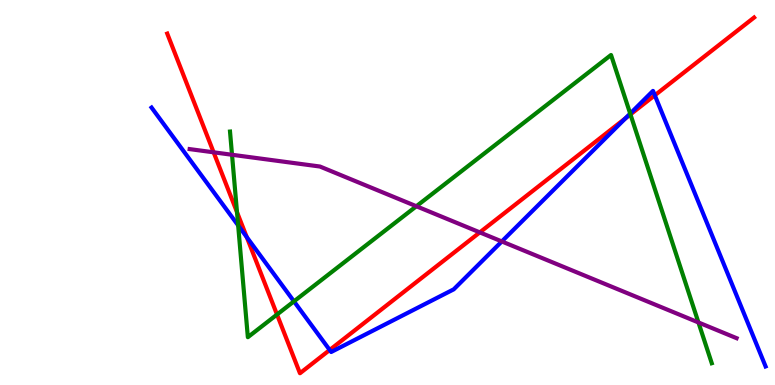[{'lines': ['blue', 'red'], 'intersections': [{'x': 3.18, 'y': 3.84}, {'x': 4.25, 'y': 0.91}, {'x': 8.07, 'y': 6.93}, {'x': 8.45, 'y': 7.52}]}, {'lines': ['green', 'red'], 'intersections': [{'x': 3.06, 'y': 4.49}, {'x': 3.57, 'y': 1.83}, {'x': 8.13, 'y': 7.03}]}, {'lines': ['purple', 'red'], 'intersections': [{'x': 2.76, 'y': 6.04}, {'x': 6.19, 'y': 3.96}]}, {'lines': ['blue', 'green'], 'intersections': [{'x': 3.07, 'y': 4.15}, {'x': 3.79, 'y': 2.17}, {'x': 8.13, 'y': 7.05}]}, {'lines': ['blue', 'purple'], 'intersections': [{'x': 6.47, 'y': 3.73}]}, {'lines': ['green', 'purple'], 'intersections': [{'x': 2.99, 'y': 5.98}, {'x': 5.37, 'y': 4.64}, {'x': 9.01, 'y': 1.62}]}]